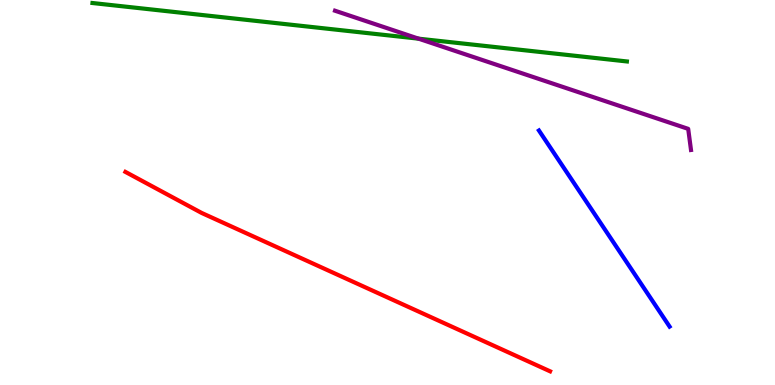[{'lines': ['blue', 'red'], 'intersections': []}, {'lines': ['green', 'red'], 'intersections': []}, {'lines': ['purple', 'red'], 'intersections': []}, {'lines': ['blue', 'green'], 'intersections': []}, {'lines': ['blue', 'purple'], 'intersections': []}, {'lines': ['green', 'purple'], 'intersections': [{'x': 5.4, 'y': 9.0}]}]